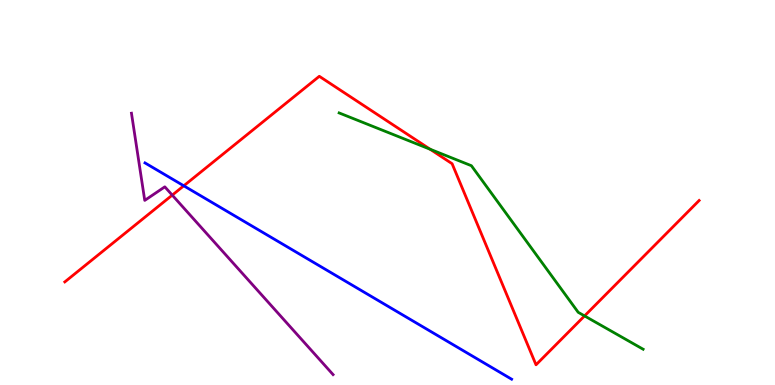[{'lines': ['blue', 'red'], 'intersections': [{'x': 2.37, 'y': 5.17}]}, {'lines': ['green', 'red'], 'intersections': [{'x': 5.55, 'y': 6.12}, {'x': 7.54, 'y': 1.79}]}, {'lines': ['purple', 'red'], 'intersections': [{'x': 2.22, 'y': 4.93}]}, {'lines': ['blue', 'green'], 'intersections': []}, {'lines': ['blue', 'purple'], 'intersections': []}, {'lines': ['green', 'purple'], 'intersections': []}]